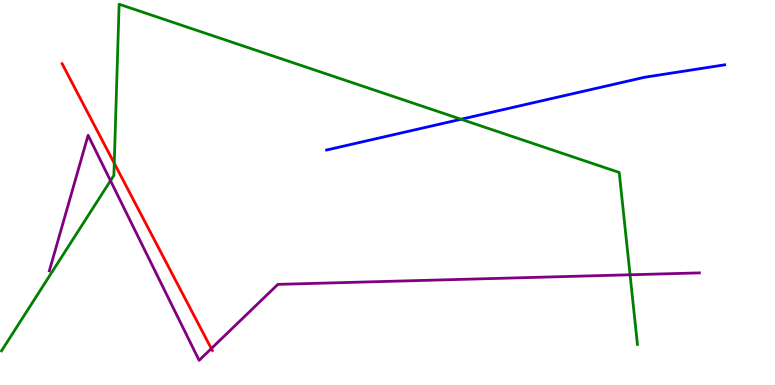[{'lines': ['blue', 'red'], 'intersections': []}, {'lines': ['green', 'red'], 'intersections': [{'x': 1.47, 'y': 5.76}]}, {'lines': ['purple', 'red'], 'intersections': [{'x': 2.73, 'y': 0.946}]}, {'lines': ['blue', 'green'], 'intersections': [{'x': 5.95, 'y': 6.9}]}, {'lines': ['blue', 'purple'], 'intersections': []}, {'lines': ['green', 'purple'], 'intersections': [{'x': 1.43, 'y': 5.31}, {'x': 8.13, 'y': 2.86}]}]